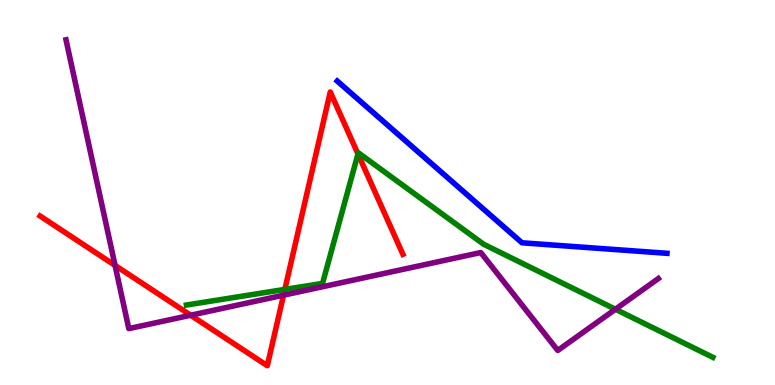[{'lines': ['blue', 'red'], 'intersections': []}, {'lines': ['green', 'red'], 'intersections': [{'x': 3.68, 'y': 2.48}, {'x': 4.62, 'y': 6.0}]}, {'lines': ['purple', 'red'], 'intersections': [{'x': 1.48, 'y': 3.11}, {'x': 2.46, 'y': 1.81}, {'x': 3.66, 'y': 2.33}]}, {'lines': ['blue', 'green'], 'intersections': []}, {'lines': ['blue', 'purple'], 'intersections': []}, {'lines': ['green', 'purple'], 'intersections': [{'x': 7.94, 'y': 1.97}]}]